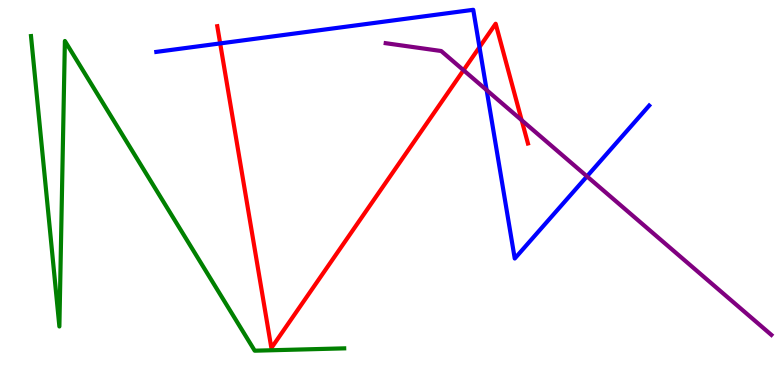[{'lines': ['blue', 'red'], 'intersections': [{'x': 2.84, 'y': 8.87}, {'x': 6.19, 'y': 8.78}]}, {'lines': ['green', 'red'], 'intersections': []}, {'lines': ['purple', 'red'], 'intersections': [{'x': 5.98, 'y': 8.18}, {'x': 6.73, 'y': 6.88}]}, {'lines': ['blue', 'green'], 'intersections': []}, {'lines': ['blue', 'purple'], 'intersections': [{'x': 6.28, 'y': 7.66}, {'x': 7.57, 'y': 5.42}]}, {'lines': ['green', 'purple'], 'intersections': []}]